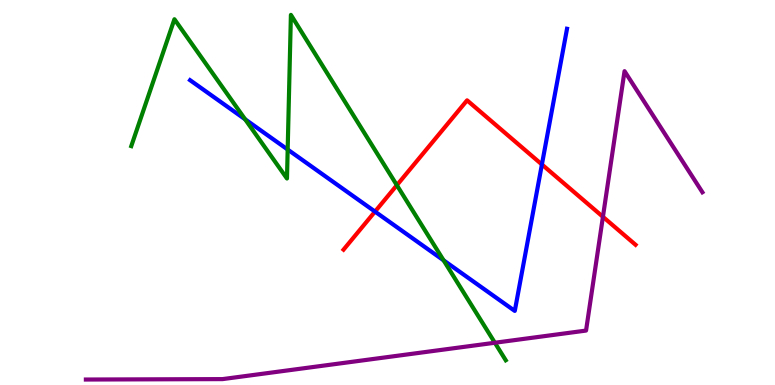[{'lines': ['blue', 'red'], 'intersections': [{'x': 4.84, 'y': 4.5}, {'x': 6.99, 'y': 5.73}]}, {'lines': ['green', 'red'], 'intersections': [{'x': 5.12, 'y': 5.19}]}, {'lines': ['purple', 'red'], 'intersections': [{'x': 7.78, 'y': 4.37}]}, {'lines': ['blue', 'green'], 'intersections': [{'x': 3.16, 'y': 6.9}, {'x': 3.71, 'y': 6.12}, {'x': 5.72, 'y': 3.24}]}, {'lines': ['blue', 'purple'], 'intersections': []}, {'lines': ['green', 'purple'], 'intersections': [{'x': 6.39, 'y': 1.1}]}]